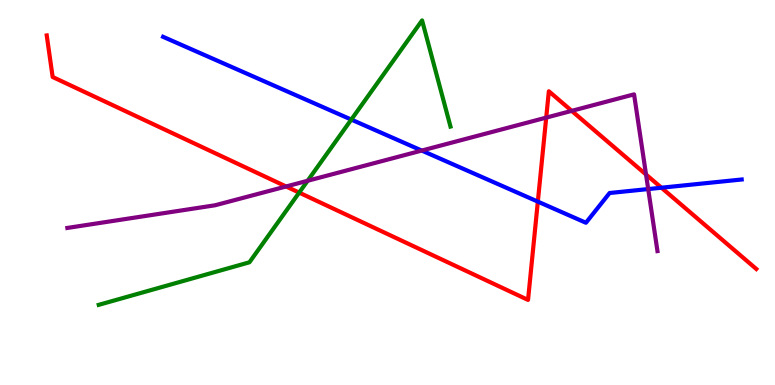[{'lines': ['blue', 'red'], 'intersections': [{'x': 6.94, 'y': 4.76}, {'x': 8.53, 'y': 5.12}]}, {'lines': ['green', 'red'], 'intersections': [{'x': 3.86, 'y': 5.0}]}, {'lines': ['purple', 'red'], 'intersections': [{'x': 3.69, 'y': 5.16}, {'x': 7.05, 'y': 6.94}, {'x': 7.38, 'y': 7.12}, {'x': 8.34, 'y': 5.47}]}, {'lines': ['blue', 'green'], 'intersections': [{'x': 4.53, 'y': 6.89}]}, {'lines': ['blue', 'purple'], 'intersections': [{'x': 5.44, 'y': 6.09}, {'x': 8.36, 'y': 5.09}]}, {'lines': ['green', 'purple'], 'intersections': [{'x': 3.97, 'y': 5.3}]}]